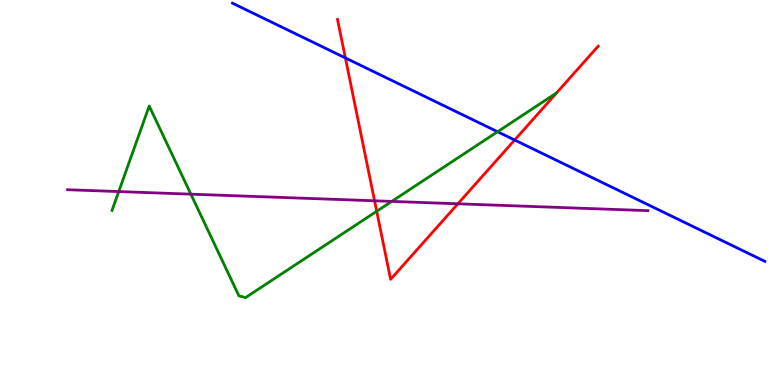[{'lines': ['blue', 'red'], 'intersections': [{'x': 4.46, 'y': 8.5}, {'x': 6.64, 'y': 6.36}]}, {'lines': ['green', 'red'], 'intersections': [{'x': 4.86, 'y': 4.51}]}, {'lines': ['purple', 'red'], 'intersections': [{'x': 4.83, 'y': 4.78}, {'x': 5.91, 'y': 4.71}]}, {'lines': ['blue', 'green'], 'intersections': [{'x': 6.42, 'y': 6.58}]}, {'lines': ['blue', 'purple'], 'intersections': []}, {'lines': ['green', 'purple'], 'intersections': [{'x': 1.53, 'y': 5.02}, {'x': 2.46, 'y': 4.96}, {'x': 5.05, 'y': 4.77}]}]